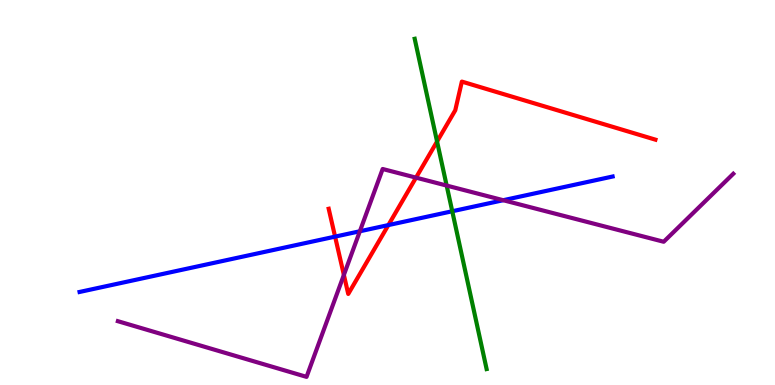[{'lines': ['blue', 'red'], 'intersections': [{'x': 4.32, 'y': 3.85}, {'x': 5.01, 'y': 4.15}]}, {'lines': ['green', 'red'], 'intersections': [{'x': 5.64, 'y': 6.32}]}, {'lines': ['purple', 'red'], 'intersections': [{'x': 4.44, 'y': 2.86}, {'x': 5.37, 'y': 5.39}]}, {'lines': ['blue', 'green'], 'intersections': [{'x': 5.84, 'y': 4.51}]}, {'lines': ['blue', 'purple'], 'intersections': [{'x': 4.64, 'y': 3.99}, {'x': 6.49, 'y': 4.8}]}, {'lines': ['green', 'purple'], 'intersections': [{'x': 5.76, 'y': 5.18}]}]